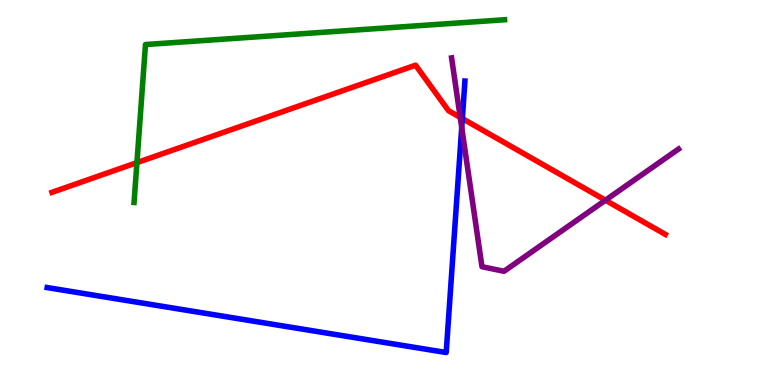[{'lines': ['blue', 'red'], 'intersections': [{'x': 5.97, 'y': 6.92}]}, {'lines': ['green', 'red'], 'intersections': [{'x': 1.77, 'y': 5.78}]}, {'lines': ['purple', 'red'], 'intersections': [{'x': 5.94, 'y': 6.95}, {'x': 7.81, 'y': 4.8}]}, {'lines': ['blue', 'green'], 'intersections': []}, {'lines': ['blue', 'purple'], 'intersections': [{'x': 5.96, 'y': 6.69}]}, {'lines': ['green', 'purple'], 'intersections': []}]